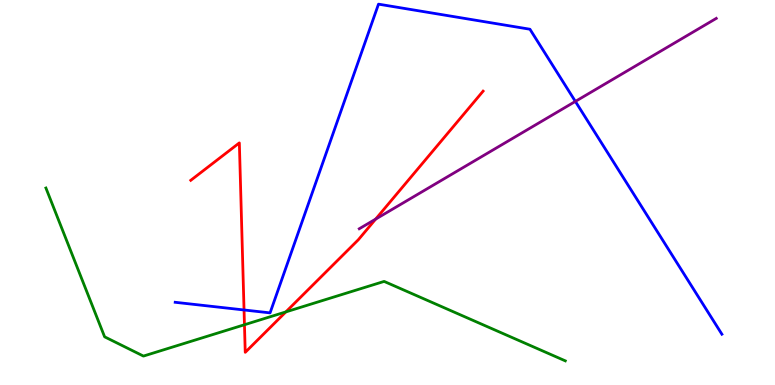[{'lines': ['blue', 'red'], 'intersections': [{'x': 3.15, 'y': 1.95}]}, {'lines': ['green', 'red'], 'intersections': [{'x': 3.15, 'y': 1.57}, {'x': 3.69, 'y': 1.9}]}, {'lines': ['purple', 'red'], 'intersections': [{'x': 4.85, 'y': 4.31}]}, {'lines': ['blue', 'green'], 'intersections': []}, {'lines': ['blue', 'purple'], 'intersections': [{'x': 7.42, 'y': 7.37}]}, {'lines': ['green', 'purple'], 'intersections': []}]